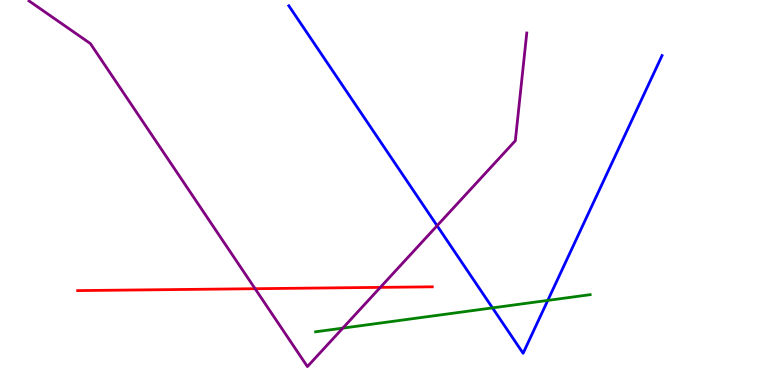[{'lines': ['blue', 'red'], 'intersections': []}, {'lines': ['green', 'red'], 'intersections': []}, {'lines': ['purple', 'red'], 'intersections': [{'x': 3.29, 'y': 2.5}, {'x': 4.91, 'y': 2.54}]}, {'lines': ['blue', 'green'], 'intersections': [{'x': 6.35, 'y': 2.0}, {'x': 7.07, 'y': 2.2}]}, {'lines': ['blue', 'purple'], 'intersections': [{'x': 5.64, 'y': 4.14}]}, {'lines': ['green', 'purple'], 'intersections': [{'x': 4.42, 'y': 1.48}]}]